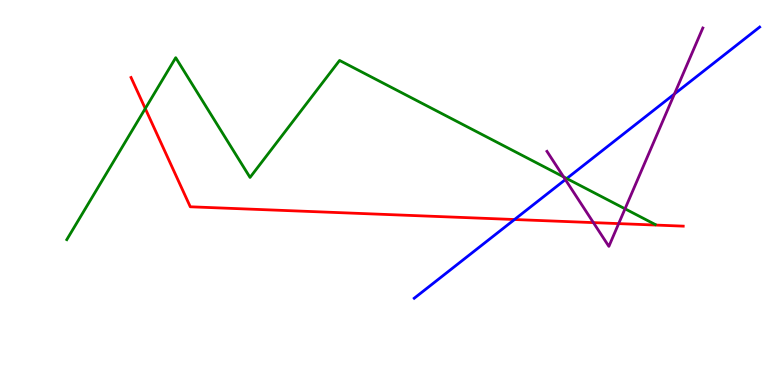[{'lines': ['blue', 'red'], 'intersections': [{'x': 6.64, 'y': 4.3}]}, {'lines': ['green', 'red'], 'intersections': [{'x': 1.87, 'y': 7.18}]}, {'lines': ['purple', 'red'], 'intersections': [{'x': 7.66, 'y': 4.22}, {'x': 7.98, 'y': 4.19}]}, {'lines': ['blue', 'green'], 'intersections': [{'x': 7.31, 'y': 5.36}]}, {'lines': ['blue', 'purple'], 'intersections': [{'x': 7.3, 'y': 5.34}, {'x': 8.7, 'y': 7.56}]}, {'lines': ['green', 'purple'], 'intersections': [{'x': 7.27, 'y': 5.41}, {'x': 8.06, 'y': 4.58}]}]